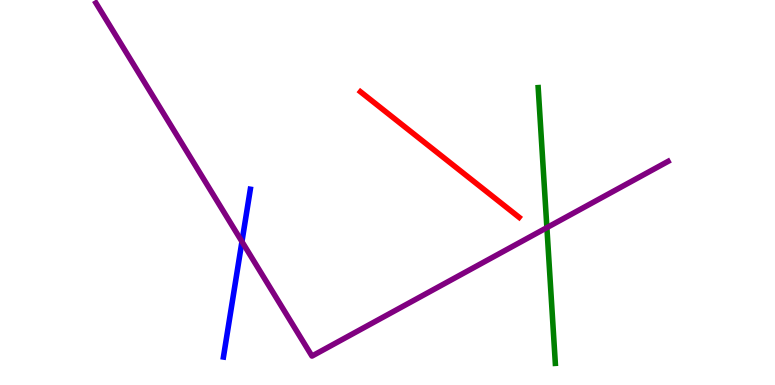[{'lines': ['blue', 'red'], 'intersections': []}, {'lines': ['green', 'red'], 'intersections': []}, {'lines': ['purple', 'red'], 'intersections': []}, {'lines': ['blue', 'green'], 'intersections': []}, {'lines': ['blue', 'purple'], 'intersections': [{'x': 3.12, 'y': 3.72}]}, {'lines': ['green', 'purple'], 'intersections': [{'x': 7.06, 'y': 4.09}]}]